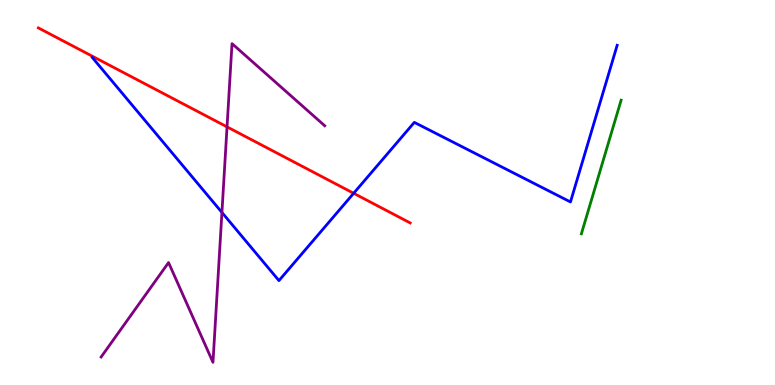[{'lines': ['blue', 'red'], 'intersections': [{'x': 4.56, 'y': 4.98}]}, {'lines': ['green', 'red'], 'intersections': []}, {'lines': ['purple', 'red'], 'intersections': [{'x': 2.93, 'y': 6.7}]}, {'lines': ['blue', 'green'], 'intersections': []}, {'lines': ['blue', 'purple'], 'intersections': [{'x': 2.86, 'y': 4.48}]}, {'lines': ['green', 'purple'], 'intersections': []}]